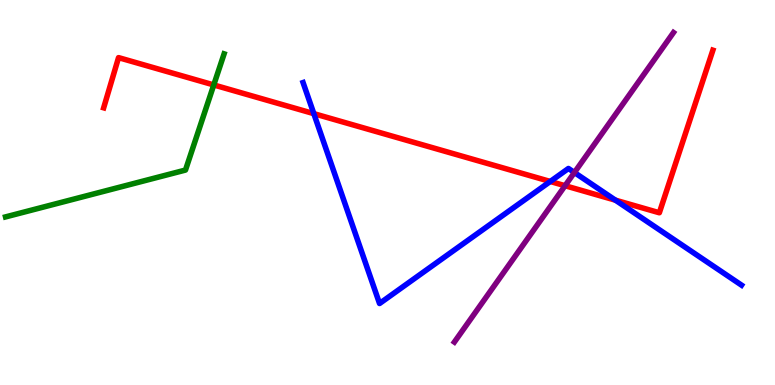[{'lines': ['blue', 'red'], 'intersections': [{'x': 4.05, 'y': 7.05}, {'x': 7.1, 'y': 5.29}, {'x': 7.94, 'y': 4.8}]}, {'lines': ['green', 'red'], 'intersections': [{'x': 2.76, 'y': 7.79}]}, {'lines': ['purple', 'red'], 'intersections': [{'x': 7.29, 'y': 5.18}]}, {'lines': ['blue', 'green'], 'intersections': []}, {'lines': ['blue', 'purple'], 'intersections': [{'x': 7.41, 'y': 5.52}]}, {'lines': ['green', 'purple'], 'intersections': []}]